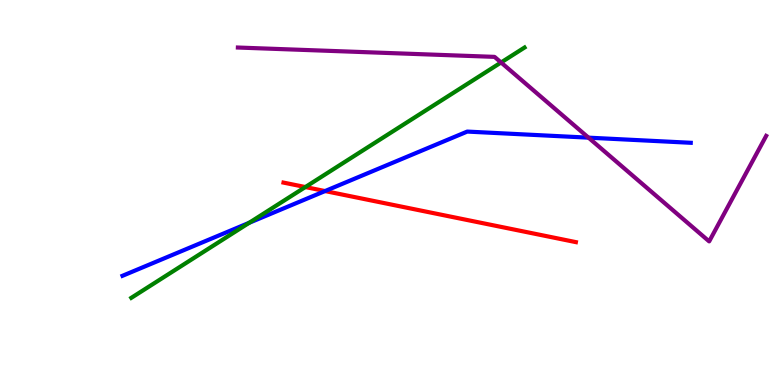[{'lines': ['blue', 'red'], 'intersections': [{'x': 4.19, 'y': 5.04}]}, {'lines': ['green', 'red'], 'intersections': [{'x': 3.94, 'y': 5.14}]}, {'lines': ['purple', 'red'], 'intersections': []}, {'lines': ['blue', 'green'], 'intersections': [{'x': 3.22, 'y': 4.21}]}, {'lines': ['blue', 'purple'], 'intersections': [{'x': 7.59, 'y': 6.42}]}, {'lines': ['green', 'purple'], 'intersections': [{'x': 6.47, 'y': 8.38}]}]